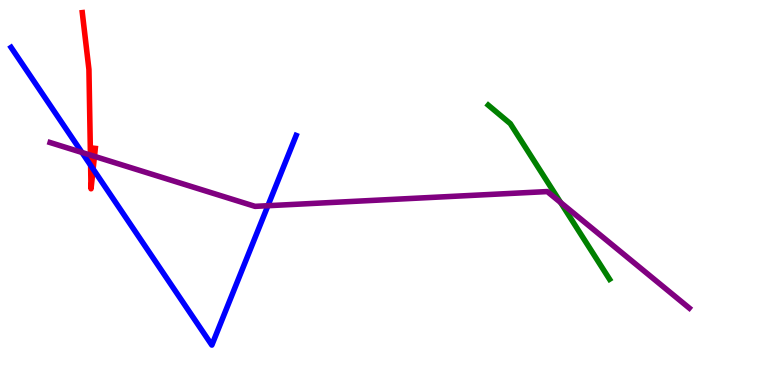[{'lines': ['blue', 'red'], 'intersections': [{'x': 1.17, 'y': 5.71}, {'x': 1.2, 'y': 5.61}]}, {'lines': ['green', 'red'], 'intersections': []}, {'lines': ['purple', 'red'], 'intersections': [{'x': 1.17, 'y': 5.97}, {'x': 1.22, 'y': 5.94}]}, {'lines': ['blue', 'green'], 'intersections': []}, {'lines': ['blue', 'purple'], 'intersections': [{'x': 1.06, 'y': 6.04}, {'x': 3.46, 'y': 4.66}]}, {'lines': ['green', 'purple'], 'intersections': [{'x': 7.23, 'y': 4.74}]}]